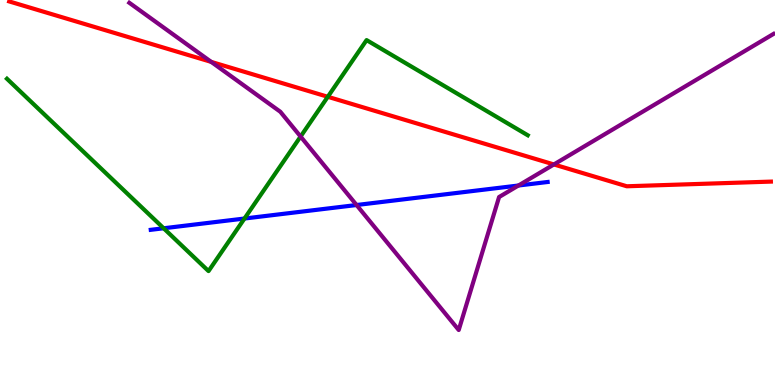[{'lines': ['blue', 'red'], 'intersections': []}, {'lines': ['green', 'red'], 'intersections': [{'x': 4.23, 'y': 7.49}]}, {'lines': ['purple', 'red'], 'intersections': [{'x': 2.73, 'y': 8.39}, {'x': 7.15, 'y': 5.73}]}, {'lines': ['blue', 'green'], 'intersections': [{'x': 2.11, 'y': 4.07}, {'x': 3.15, 'y': 4.32}]}, {'lines': ['blue', 'purple'], 'intersections': [{'x': 4.6, 'y': 4.67}, {'x': 6.69, 'y': 5.18}]}, {'lines': ['green', 'purple'], 'intersections': [{'x': 3.88, 'y': 6.45}]}]